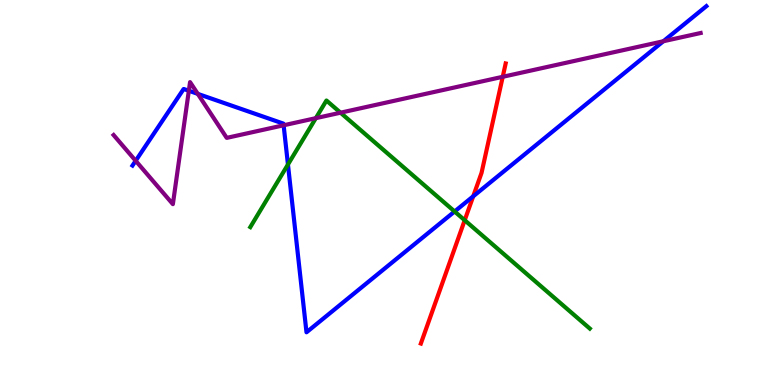[{'lines': ['blue', 'red'], 'intersections': [{'x': 6.11, 'y': 4.9}]}, {'lines': ['green', 'red'], 'intersections': [{'x': 6.0, 'y': 4.28}]}, {'lines': ['purple', 'red'], 'intersections': [{'x': 6.49, 'y': 8.01}]}, {'lines': ['blue', 'green'], 'intersections': [{'x': 3.72, 'y': 5.73}, {'x': 5.87, 'y': 4.51}]}, {'lines': ['blue', 'purple'], 'intersections': [{'x': 1.75, 'y': 5.82}, {'x': 2.44, 'y': 7.64}, {'x': 2.55, 'y': 7.56}, {'x': 3.66, 'y': 6.75}, {'x': 8.56, 'y': 8.93}]}, {'lines': ['green', 'purple'], 'intersections': [{'x': 4.08, 'y': 6.93}, {'x': 4.39, 'y': 7.07}]}]